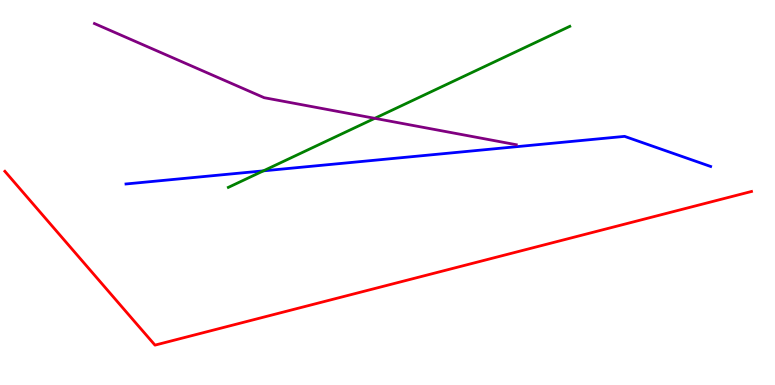[{'lines': ['blue', 'red'], 'intersections': []}, {'lines': ['green', 'red'], 'intersections': []}, {'lines': ['purple', 'red'], 'intersections': []}, {'lines': ['blue', 'green'], 'intersections': [{'x': 3.4, 'y': 5.56}]}, {'lines': ['blue', 'purple'], 'intersections': []}, {'lines': ['green', 'purple'], 'intersections': [{'x': 4.84, 'y': 6.93}]}]